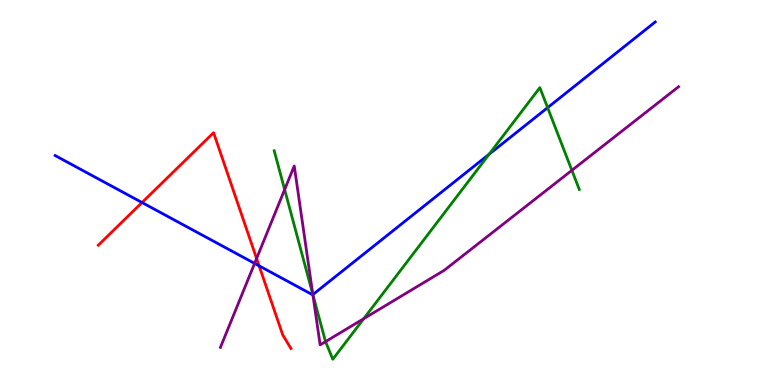[{'lines': ['blue', 'red'], 'intersections': [{'x': 1.83, 'y': 4.74}, {'x': 3.34, 'y': 3.09}]}, {'lines': ['green', 'red'], 'intersections': []}, {'lines': ['purple', 'red'], 'intersections': [{'x': 3.31, 'y': 3.29}]}, {'lines': ['blue', 'green'], 'intersections': [{'x': 4.04, 'y': 2.35}, {'x': 6.31, 'y': 5.99}, {'x': 7.07, 'y': 7.2}]}, {'lines': ['blue', 'purple'], 'intersections': [{'x': 3.29, 'y': 3.16}, {'x': 4.04, 'y': 2.35}]}, {'lines': ['green', 'purple'], 'intersections': [{'x': 3.67, 'y': 5.08}, {'x': 4.04, 'y': 2.35}, {'x': 4.2, 'y': 1.13}, {'x': 4.69, 'y': 1.72}, {'x': 7.38, 'y': 5.58}]}]